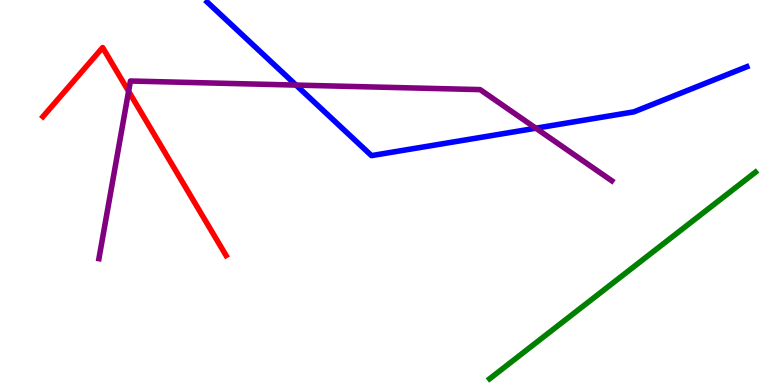[{'lines': ['blue', 'red'], 'intersections': []}, {'lines': ['green', 'red'], 'intersections': []}, {'lines': ['purple', 'red'], 'intersections': [{'x': 1.66, 'y': 7.63}]}, {'lines': ['blue', 'green'], 'intersections': []}, {'lines': ['blue', 'purple'], 'intersections': [{'x': 3.82, 'y': 7.79}, {'x': 6.91, 'y': 6.67}]}, {'lines': ['green', 'purple'], 'intersections': []}]